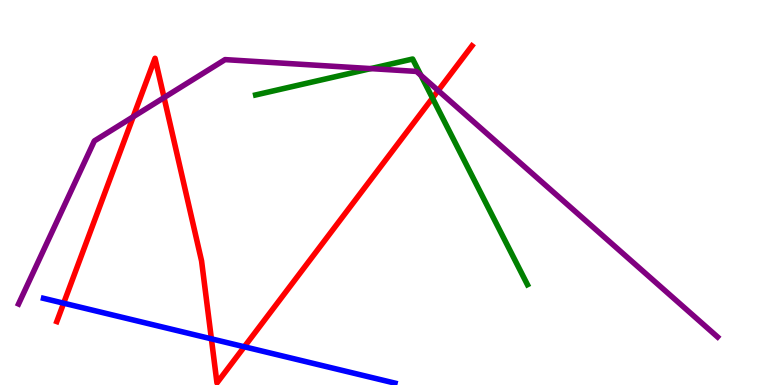[{'lines': ['blue', 'red'], 'intersections': [{'x': 0.821, 'y': 2.13}, {'x': 2.73, 'y': 1.2}, {'x': 3.15, 'y': 0.993}]}, {'lines': ['green', 'red'], 'intersections': [{'x': 5.58, 'y': 7.45}]}, {'lines': ['purple', 'red'], 'intersections': [{'x': 1.72, 'y': 6.97}, {'x': 2.12, 'y': 7.47}, {'x': 5.65, 'y': 7.65}]}, {'lines': ['blue', 'green'], 'intersections': []}, {'lines': ['blue', 'purple'], 'intersections': []}, {'lines': ['green', 'purple'], 'intersections': [{'x': 4.78, 'y': 8.22}, {'x': 5.43, 'y': 8.04}]}]